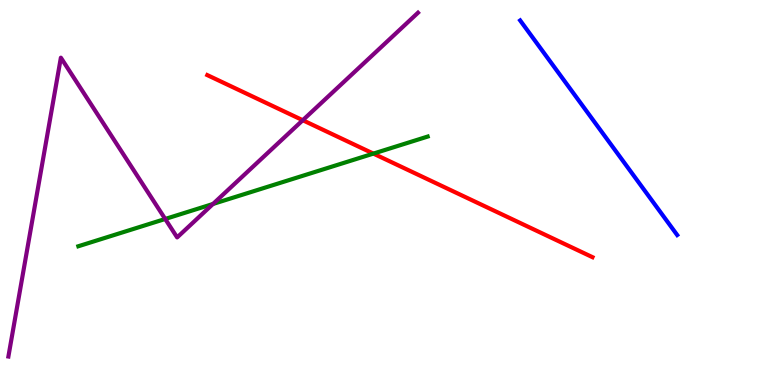[{'lines': ['blue', 'red'], 'intersections': []}, {'lines': ['green', 'red'], 'intersections': [{'x': 4.82, 'y': 6.01}]}, {'lines': ['purple', 'red'], 'intersections': [{'x': 3.91, 'y': 6.88}]}, {'lines': ['blue', 'green'], 'intersections': []}, {'lines': ['blue', 'purple'], 'intersections': []}, {'lines': ['green', 'purple'], 'intersections': [{'x': 2.13, 'y': 4.31}, {'x': 2.75, 'y': 4.7}]}]